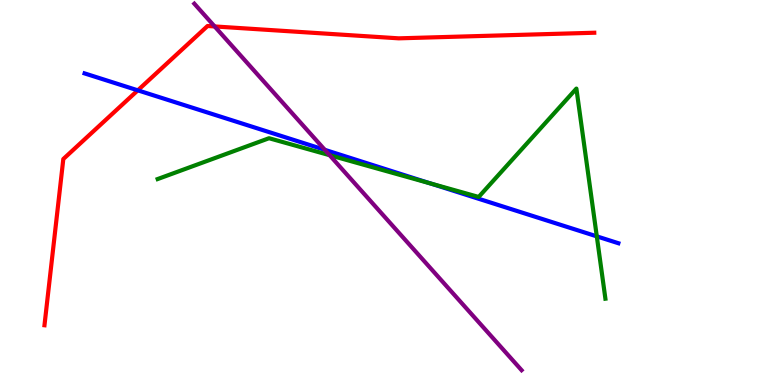[{'lines': ['blue', 'red'], 'intersections': [{'x': 1.78, 'y': 7.65}]}, {'lines': ['green', 'red'], 'intersections': []}, {'lines': ['purple', 'red'], 'intersections': [{'x': 2.77, 'y': 9.31}]}, {'lines': ['blue', 'green'], 'intersections': [{'x': 5.56, 'y': 5.23}, {'x': 7.7, 'y': 3.86}]}, {'lines': ['blue', 'purple'], 'intersections': [{'x': 4.19, 'y': 6.11}]}, {'lines': ['green', 'purple'], 'intersections': [{'x': 4.25, 'y': 5.97}]}]